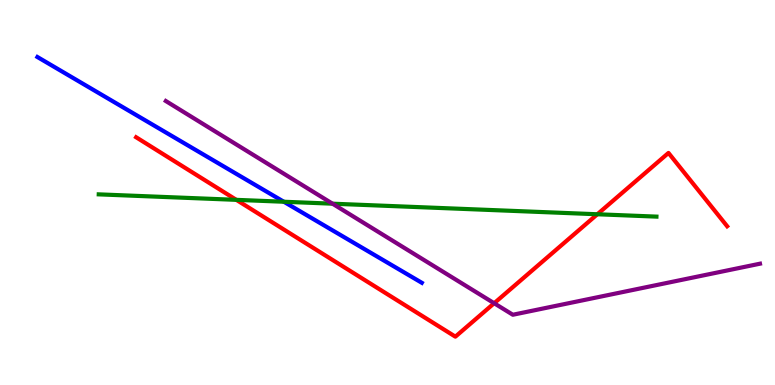[{'lines': ['blue', 'red'], 'intersections': []}, {'lines': ['green', 'red'], 'intersections': [{'x': 3.05, 'y': 4.81}, {'x': 7.71, 'y': 4.43}]}, {'lines': ['purple', 'red'], 'intersections': [{'x': 6.38, 'y': 2.12}]}, {'lines': ['blue', 'green'], 'intersections': [{'x': 3.66, 'y': 4.76}]}, {'lines': ['blue', 'purple'], 'intersections': []}, {'lines': ['green', 'purple'], 'intersections': [{'x': 4.29, 'y': 4.71}]}]